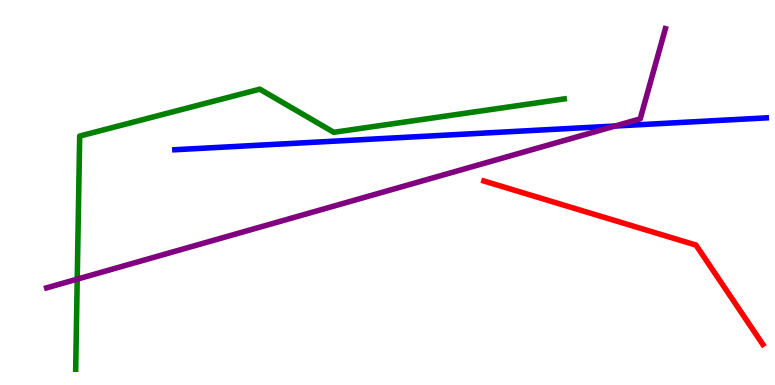[{'lines': ['blue', 'red'], 'intersections': []}, {'lines': ['green', 'red'], 'intersections': []}, {'lines': ['purple', 'red'], 'intersections': []}, {'lines': ['blue', 'green'], 'intersections': []}, {'lines': ['blue', 'purple'], 'intersections': [{'x': 7.94, 'y': 6.73}]}, {'lines': ['green', 'purple'], 'intersections': [{'x': 0.997, 'y': 2.75}]}]